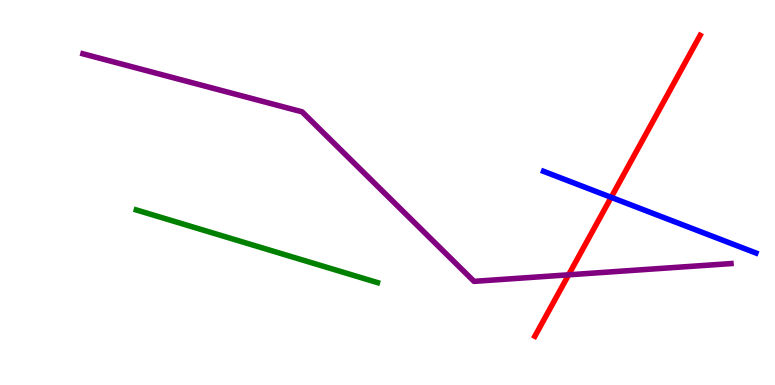[{'lines': ['blue', 'red'], 'intersections': [{'x': 7.89, 'y': 4.87}]}, {'lines': ['green', 'red'], 'intersections': []}, {'lines': ['purple', 'red'], 'intersections': [{'x': 7.34, 'y': 2.86}]}, {'lines': ['blue', 'green'], 'intersections': []}, {'lines': ['blue', 'purple'], 'intersections': []}, {'lines': ['green', 'purple'], 'intersections': []}]